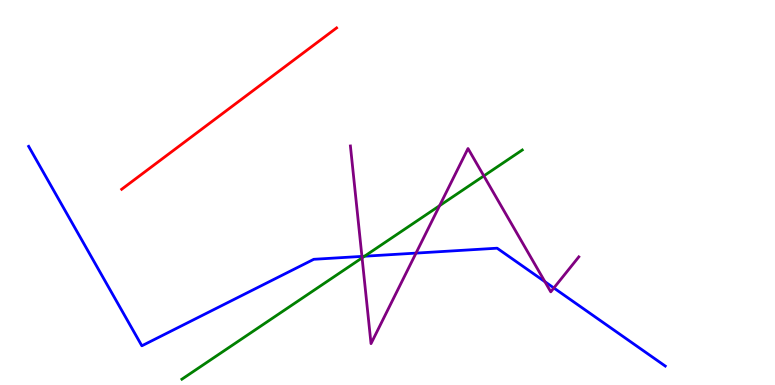[{'lines': ['blue', 'red'], 'intersections': []}, {'lines': ['green', 'red'], 'intersections': []}, {'lines': ['purple', 'red'], 'intersections': []}, {'lines': ['blue', 'green'], 'intersections': [{'x': 4.7, 'y': 3.34}]}, {'lines': ['blue', 'purple'], 'intersections': [{'x': 4.67, 'y': 3.34}, {'x': 5.37, 'y': 3.43}, {'x': 7.03, 'y': 2.68}, {'x': 7.15, 'y': 2.52}]}, {'lines': ['green', 'purple'], 'intersections': [{'x': 4.67, 'y': 3.3}, {'x': 5.67, 'y': 4.66}, {'x': 6.24, 'y': 5.43}]}]